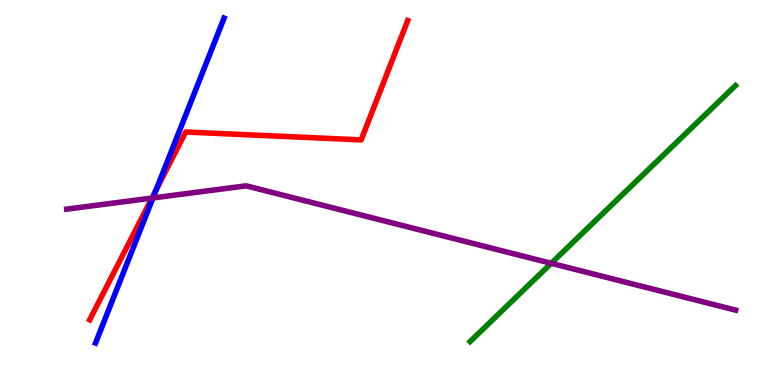[{'lines': ['blue', 'red'], 'intersections': [{'x': 2.01, 'y': 5.07}]}, {'lines': ['green', 'red'], 'intersections': []}, {'lines': ['purple', 'red'], 'intersections': [{'x': 1.96, 'y': 4.86}]}, {'lines': ['blue', 'green'], 'intersections': []}, {'lines': ['blue', 'purple'], 'intersections': [{'x': 1.97, 'y': 4.86}]}, {'lines': ['green', 'purple'], 'intersections': [{'x': 7.11, 'y': 3.16}]}]